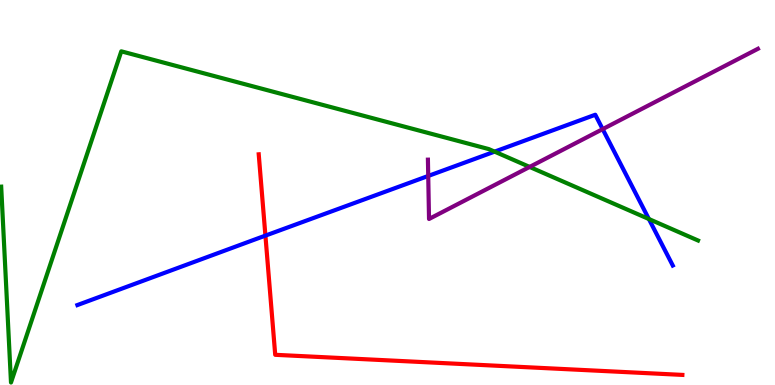[{'lines': ['blue', 'red'], 'intersections': [{'x': 3.42, 'y': 3.88}]}, {'lines': ['green', 'red'], 'intersections': []}, {'lines': ['purple', 'red'], 'intersections': []}, {'lines': ['blue', 'green'], 'intersections': [{'x': 6.38, 'y': 6.06}, {'x': 8.37, 'y': 4.31}]}, {'lines': ['blue', 'purple'], 'intersections': [{'x': 5.53, 'y': 5.43}, {'x': 7.78, 'y': 6.65}]}, {'lines': ['green', 'purple'], 'intersections': [{'x': 6.83, 'y': 5.66}]}]